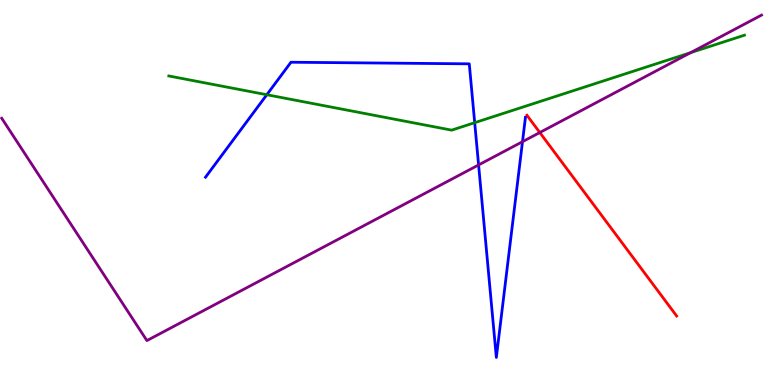[{'lines': ['blue', 'red'], 'intersections': []}, {'lines': ['green', 'red'], 'intersections': []}, {'lines': ['purple', 'red'], 'intersections': [{'x': 6.97, 'y': 6.56}]}, {'lines': ['blue', 'green'], 'intersections': [{'x': 3.44, 'y': 7.54}, {'x': 6.13, 'y': 6.81}]}, {'lines': ['blue', 'purple'], 'intersections': [{'x': 6.18, 'y': 5.72}, {'x': 6.74, 'y': 6.32}]}, {'lines': ['green', 'purple'], 'intersections': [{'x': 8.91, 'y': 8.63}]}]